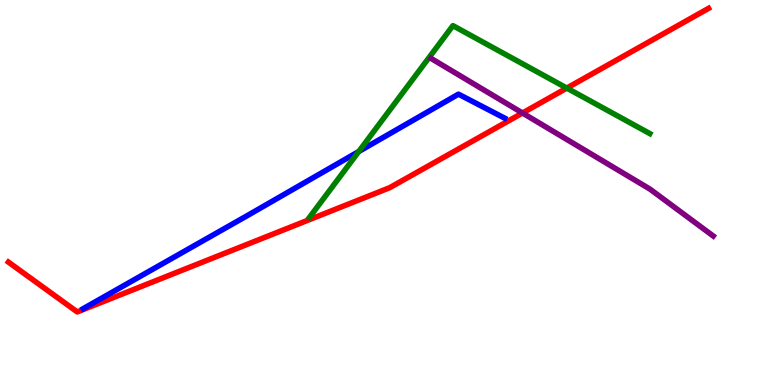[{'lines': ['blue', 'red'], 'intersections': []}, {'lines': ['green', 'red'], 'intersections': [{'x': 7.31, 'y': 7.71}]}, {'lines': ['purple', 'red'], 'intersections': [{'x': 6.74, 'y': 7.06}]}, {'lines': ['blue', 'green'], 'intersections': [{'x': 4.63, 'y': 6.06}]}, {'lines': ['blue', 'purple'], 'intersections': []}, {'lines': ['green', 'purple'], 'intersections': []}]